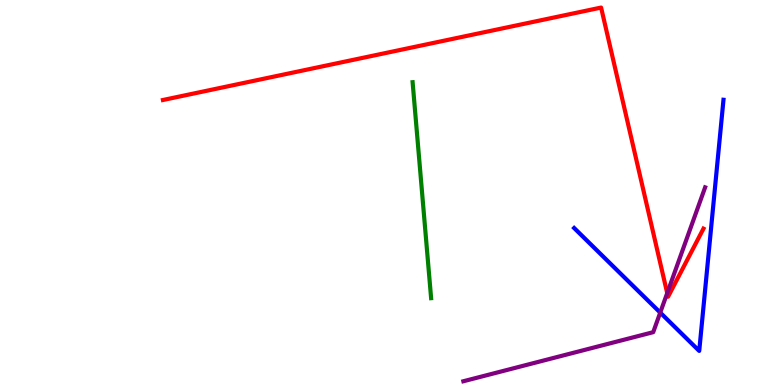[{'lines': ['blue', 'red'], 'intersections': []}, {'lines': ['green', 'red'], 'intersections': []}, {'lines': ['purple', 'red'], 'intersections': [{'x': 8.61, 'y': 2.39}]}, {'lines': ['blue', 'green'], 'intersections': []}, {'lines': ['blue', 'purple'], 'intersections': [{'x': 8.52, 'y': 1.88}]}, {'lines': ['green', 'purple'], 'intersections': []}]